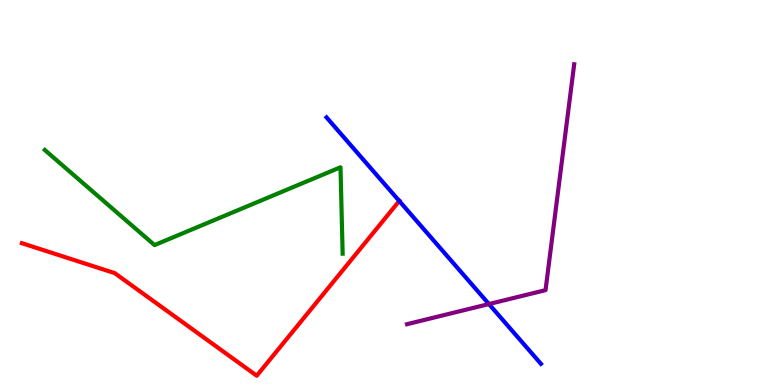[{'lines': ['blue', 'red'], 'intersections': [{'x': 5.15, 'y': 4.78}]}, {'lines': ['green', 'red'], 'intersections': []}, {'lines': ['purple', 'red'], 'intersections': []}, {'lines': ['blue', 'green'], 'intersections': []}, {'lines': ['blue', 'purple'], 'intersections': [{'x': 6.31, 'y': 2.1}]}, {'lines': ['green', 'purple'], 'intersections': []}]